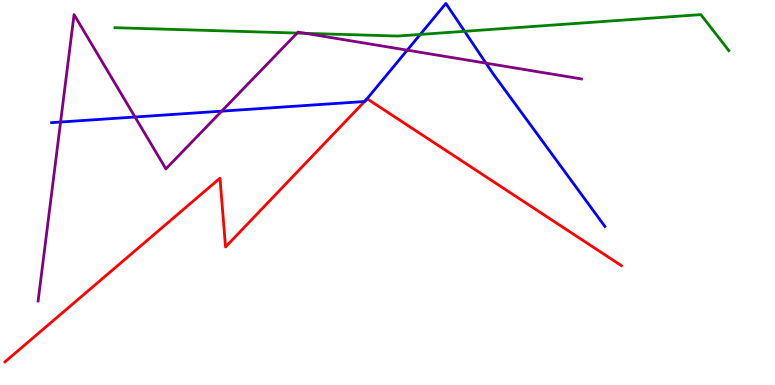[{'lines': ['blue', 'red'], 'intersections': [{'x': 4.7, 'y': 7.36}, {'x': 4.72, 'y': 7.4}]}, {'lines': ['green', 'red'], 'intersections': []}, {'lines': ['purple', 'red'], 'intersections': []}, {'lines': ['blue', 'green'], 'intersections': [{'x': 5.42, 'y': 9.11}, {'x': 5.99, 'y': 9.19}]}, {'lines': ['blue', 'purple'], 'intersections': [{'x': 0.782, 'y': 6.83}, {'x': 1.74, 'y': 6.96}, {'x': 2.86, 'y': 7.11}, {'x': 5.25, 'y': 8.7}, {'x': 6.27, 'y': 8.36}]}, {'lines': ['green', 'purple'], 'intersections': [{'x': 3.83, 'y': 9.14}, {'x': 3.94, 'y': 9.13}]}]